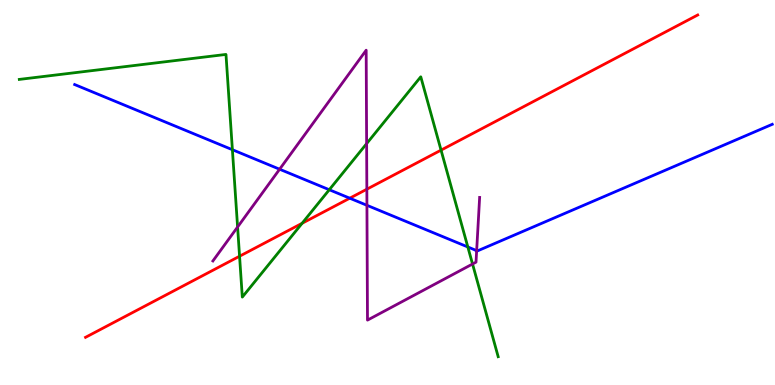[{'lines': ['blue', 'red'], 'intersections': [{'x': 4.51, 'y': 4.85}]}, {'lines': ['green', 'red'], 'intersections': [{'x': 3.09, 'y': 3.34}, {'x': 3.9, 'y': 4.2}, {'x': 5.69, 'y': 6.1}]}, {'lines': ['purple', 'red'], 'intersections': [{'x': 4.73, 'y': 5.09}]}, {'lines': ['blue', 'green'], 'intersections': [{'x': 3.0, 'y': 6.11}, {'x': 4.25, 'y': 5.07}, {'x': 6.04, 'y': 3.58}]}, {'lines': ['blue', 'purple'], 'intersections': [{'x': 3.61, 'y': 5.6}, {'x': 4.73, 'y': 4.67}, {'x': 6.15, 'y': 3.47}]}, {'lines': ['green', 'purple'], 'intersections': [{'x': 3.07, 'y': 4.1}, {'x': 4.73, 'y': 6.27}, {'x': 6.1, 'y': 3.14}]}]